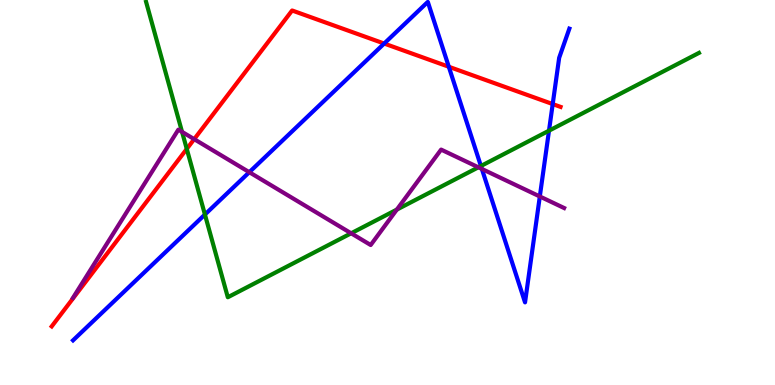[{'lines': ['blue', 'red'], 'intersections': [{'x': 4.96, 'y': 8.87}, {'x': 5.79, 'y': 8.27}, {'x': 7.13, 'y': 7.3}]}, {'lines': ['green', 'red'], 'intersections': [{'x': 2.41, 'y': 6.13}]}, {'lines': ['purple', 'red'], 'intersections': [{'x': 2.51, 'y': 6.39}]}, {'lines': ['blue', 'green'], 'intersections': [{'x': 2.64, 'y': 4.43}, {'x': 6.21, 'y': 5.69}, {'x': 7.08, 'y': 6.61}]}, {'lines': ['blue', 'purple'], 'intersections': [{'x': 3.22, 'y': 5.53}, {'x': 6.22, 'y': 5.61}, {'x': 6.97, 'y': 4.9}]}, {'lines': ['green', 'purple'], 'intersections': [{'x': 2.35, 'y': 6.57}, {'x': 4.53, 'y': 3.94}, {'x': 5.12, 'y': 4.56}, {'x': 6.17, 'y': 5.65}]}]